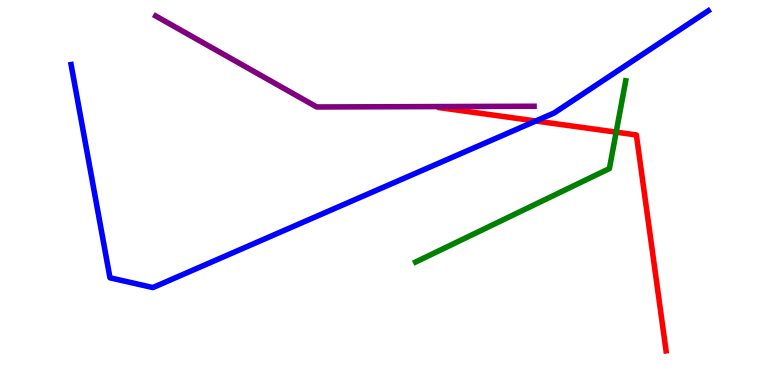[{'lines': ['blue', 'red'], 'intersections': [{'x': 6.91, 'y': 6.86}]}, {'lines': ['green', 'red'], 'intersections': [{'x': 7.95, 'y': 6.57}]}, {'lines': ['purple', 'red'], 'intersections': []}, {'lines': ['blue', 'green'], 'intersections': []}, {'lines': ['blue', 'purple'], 'intersections': []}, {'lines': ['green', 'purple'], 'intersections': []}]